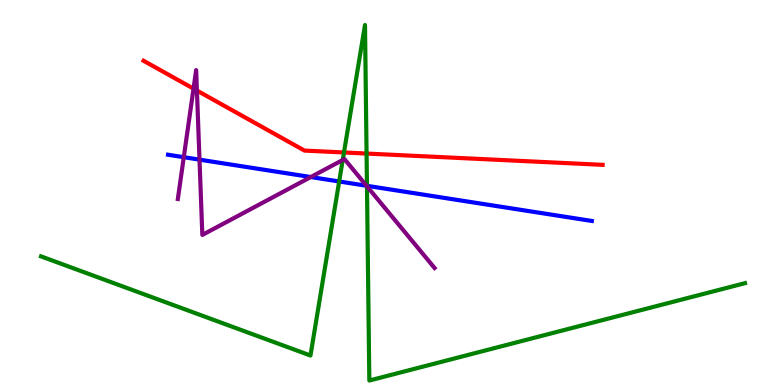[{'lines': ['blue', 'red'], 'intersections': []}, {'lines': ['green', 'red'], 'intersections': [{'x': 4.44, 'y': 6.04}, {'x': 4.73, 'y': 6.01}]}, {'lines': ['purple', 'red'], 'intersections': [{'x': 2.5, 'y': 7.7}, {'x': 2.54, 'y': 7.65}]}, {'lines': ['blue', 'green'], 'intersections': [{'x': 4.38, 'y': 5.29}, {'x': 4.73, 'y': 5.17}]}, {'lines': ['blue', 'purple'], 'intersections': [{'x': 2.37, 'y': 5.92}, {'x': 2.57, 'y': 5.85}, {'x': 4.01, 'y': 5.4}, {'x': 4.73, 'y': 5.18}]}, {'lines': ['green', 'purple'], 'intersections': [{'x': 4.42, 'y': 5.84}, {'x': 4.74, 'y': 5.16}]}]